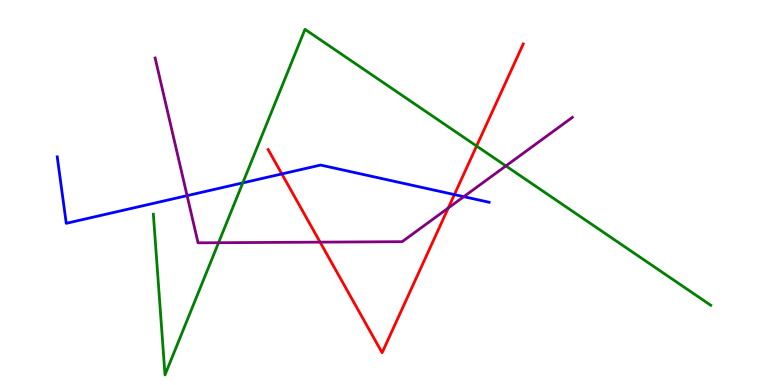[{'lines': ['blue', 'red'], 'intersections': [{'x': 3.64, 'y': 5.48}, {'x': 5.86, 'y': 4.95}]}, {'lines': ['green', 'red'], 'intersections': [{'x': 6.15, 'y': 6.21}]}, {'lines': ['purple', 'red'], 'intersections': [{'x': 4.13, 'y': 3.71}, {'x': 5.78, 'y': 4.6}]}, {'lines': ['blue', 'green'], 'intersections': [{'x': 3.13, 'y': 5.25}]}, {'lines': ['blue', 'purple'], 'intersections': [{'x': 2.41, 'y': 4.92}, {'x': 5.98, 'y': 4.89}]}, {'lines': ['green', 'purple'], 'intersections': [{'x': 2.82, 'y': 3.7}, {'x': 6.53, 'y': 5.69}]}]